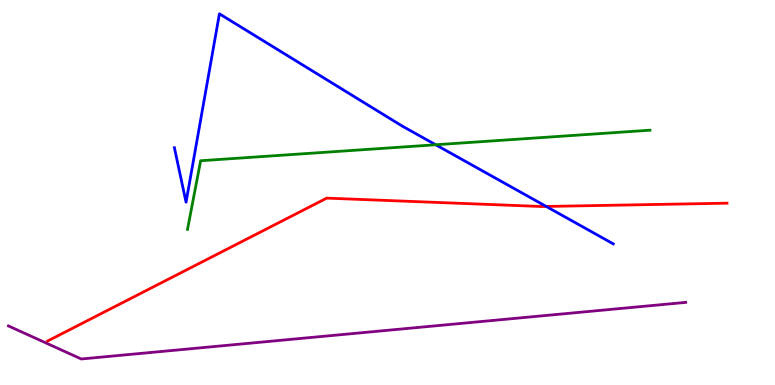[{'lines': ['blue', 'red'], 'intersections': [{'x': 7.05, 'y': 4.64}]}, {'lines': ['green', 'red'], 'intersections': []}, {'lines': ['purple', 'red'], 'intersections': []}, {'lines': ['blue', 'green'], 'intersections': [{'x': 5.62, 'y': 6.24}]}, {'lines': ['blue', 'purple'], 'intersections': []}, {'lines': ['green', 'purple'], 'intersections': []}]